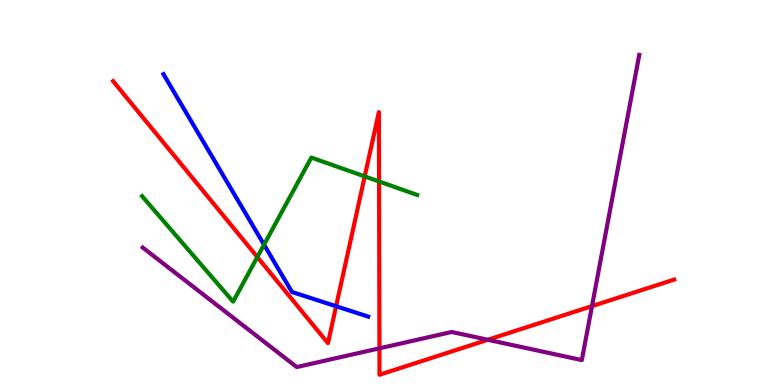[{'lines': ['blue', 'red'], 'intersections': [{'x': 4.34, 'y': 2.05}]}, {'lines': ['green', 'red'], 'intersections': [{'x': 3.32, 'y': 3.32}, {'x': 4.71, 'y': 5.42}, {'x': 4.89, 'y': 5.29}]}, {'lines': ['purple', 'red'], 'intersections': [{'x': 4.9, 'y': 0.952}, {'x': 6.29, 'y': 1.17}, {'x': 7.64, 'y': 2.05}]}, {'lines': ['blue', 'green'], 'intersections': [{'x': 3.41, 'y': 3.64}]}, {'lines': ['blue', 'purple'], 'intersections': []}, {'lines': ['green', 'purple'], 'intersections': []}]